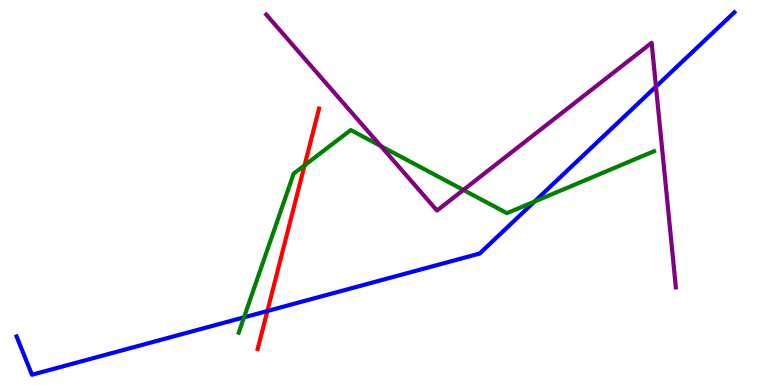[{'lines': ['blue', 'red'], 'intersections': [{'x': 3.45, 'y': 1.92}]}, {'lines': ['green', 'red'], 'intersections': [{'x': 3.93, 'y': 5.71}]}, {'lines': ['purple', 'red'], 'intersections': []}, {'lines': ['blue', 'green'], 'intersections': [{'x': 3.15, 'y': 1.76}, {'x': 6.9, 'y': 4.76}]}, {'lines': ['blue', 'purple'], 'intersections': [{'x': 8.46, 'y': 7.75}]}, {'lines': ['green', 'purple'], 'intersections': [{'x': 4.91, 'y': 6.21}, {'x': 5.98, 'y': 5.07}]}]